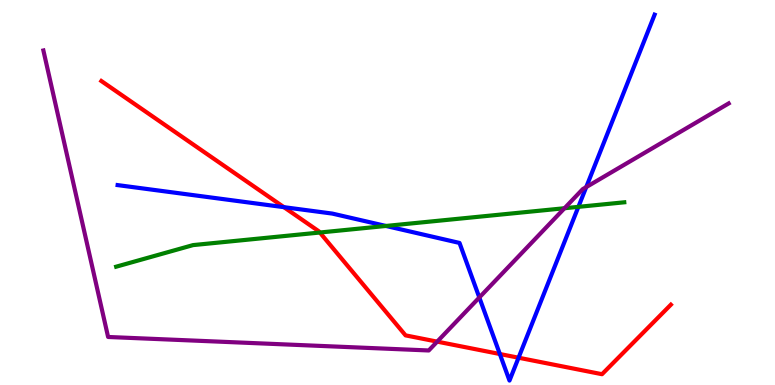[{'lines': ['blue', 'red'], 'intersections': [{'x': 3.66, 'y': 4.62}, {'x': 6.45, 'y': 0.805}, {'x': 6.69, 'y': 0.709}]}, {'lines': ['green', 'red'], 'intersections': [{'x': 4.13, 'y': 3.96}]}, {'lines': ['purple', 'red'], 'intersections': [{'x': 5.64, 'y': 1.13}]}, {'lines': ['blue', 'green'], 'intersections': [{'x': 4.98, 'y': 4.13}, {'x': 7.46, 'y': 4.63}]}, {'lines': ['blue', 'purple'], 'intersections': [{'x': 6.18, 'y': 2.27}, {'x': 7.56, 'y': 5.14}]}, {'lines': ['green', 'purple'], 'intersections': [{'x': 7.28, 'y': 4.59}]}]